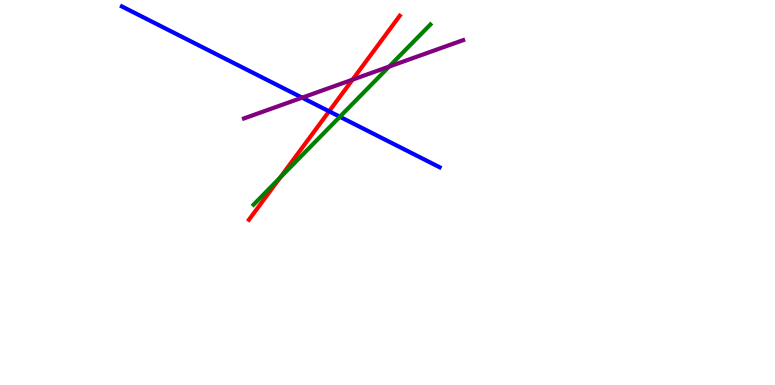[{'lines': ['blue', 'red'], 'intersections': [{'x': 4.25, 'y': 7.11}]}, {'lines': ['green', 'red'], 'intersections': [{'x': 3.61, 'y': 5.38}]}, {'lines': ['purple', 'red'], 'intersections': [{'x': 4.55, 'y': 7.93}]}, {'lines': ['blue', 'green'], 'intersections': [{'x': 4.39, 'y': 6.97}]}, {'lines': ['blue', 'purple'], 'intersections': [{'x': 3.9, 'y': 7.46}]}, {'lines': ['green', 'purple'], 'intersections': [{'x': 5.02, 'y': 8.27}]}]